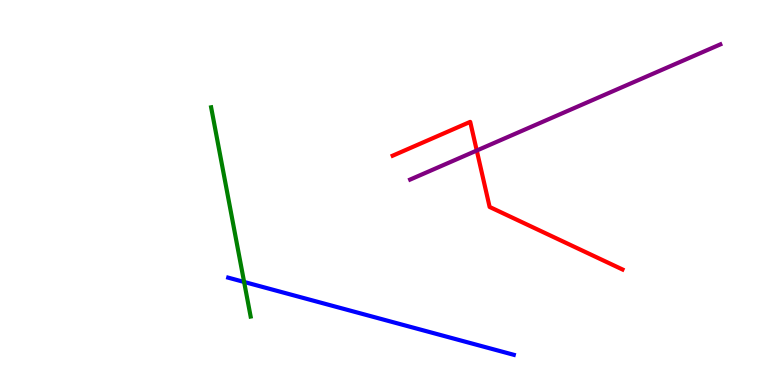[{'lines': ['blue', 'red'], 'intersections': []}, {'lines': ['green', 'red'], 'intersections': []}, {'lines': ['purple', 'red'], 'intersections': [{'x': 6.15, 'y': 6.09}]}, {'lines': ['blue', 'green'], 'intersections': [{'x': 3.15, 'y': 2.68}]}, {'lines': ['blue', 'purple'], 'intersections': []}, {'lines': ['green', 'purple'], 'intersections': []}]